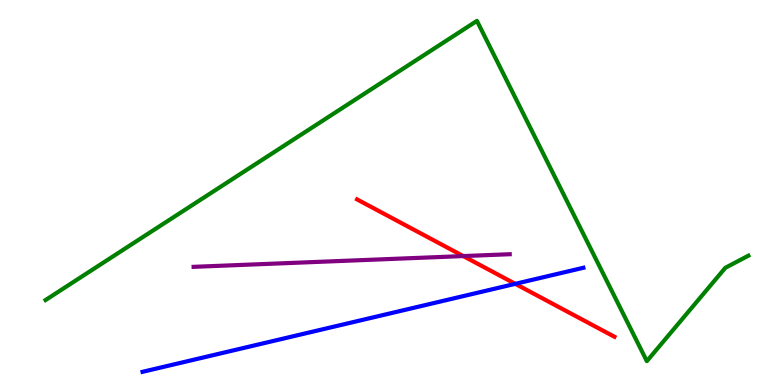[{'lines': ['blue', 'red'], 'intersections': [{'x': 6.65, 'y': 2.63}]}, {'lines': ['green', 'red'], 'intersections': []}, {'lines': ['purple', 'red'], 'intersections': [{'x': 5.98, 'y': 3.35}]}, {'lines': ['blue', 'green'], 'intersections': []}, {'lines': ['blue', 'purple'], 'intersections': []}, {'lines': ['green', 'purple'], 'intersections': []}]